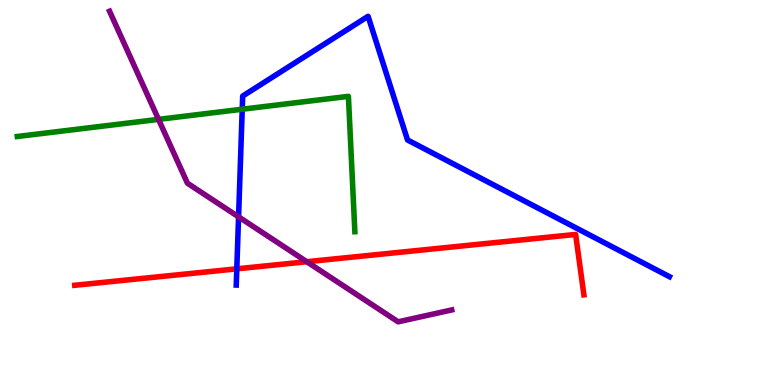[{'lines': ['blue', 'red'], 'intersections': [{'x': 3.06, 'y': 3.02}]}, {'lines': ['green', 'red'], 'intersections': []}, {'lines': ['purple', 'red'], 'intersections': [{'x': 3.96, 'y': 3.2}]}, {'lines': ['blue', 'green'], 'intersections': [{'x': 3.13, 'y': 7.16}]}, {'lines': ['blue', 'purple'], 'intersections': [{'x': 3.08, 'y': 4.37}]}, {'lines': ['green', 'purple'], 'intersections': [{'x': 2.05, 'y': 6.9}]}]